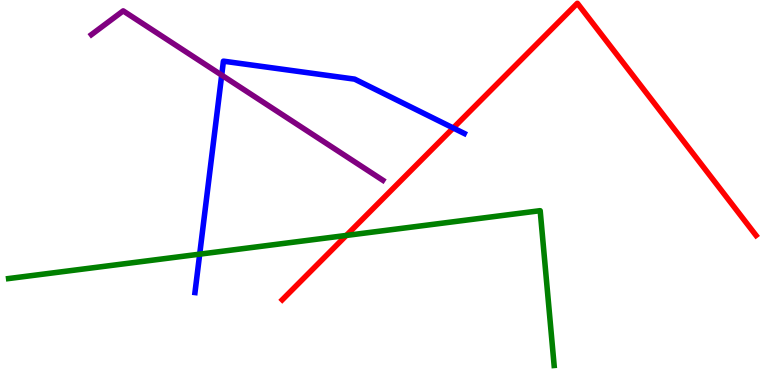[{'lines': ['blue', 'red'], 'intersections': [{'x': 5.85, 'y': 6.68}]}, {'lines': ['green', 'red'], 'intersections': [{'x': 4.47, 'y': 3.88}]}, {'lines': ['purple', 'red'], 'intersections': []}, {'lines': ['blue', 'green'], 'intersections': [{'x': 2.58, 'y': 3.4}]}, {'lines': ['blue', 'purple'], 'intersections': [{'x': 2.86, 'y': 8.05}]}, {'lines': ['green', 'purple'], 'intersections': []}]